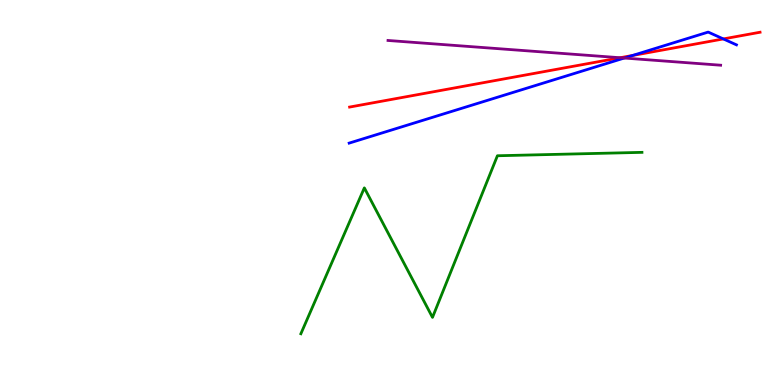[{'lines': ['blue', 'red'], 'intersections': [{'x': 8.16, 'y': 8.56}, {'x': 9.33, 'y': 8.99}]}, {'lines': ['green', 'red'], 'intersections': []}, {'lines': ['purple', 'red'], 'intersections': [{'x': 8.0, 'y': 8.5}]}, {'lines': ['blue', 'green'], 'intersections': []}, {'lines': ['blue', 'purple'], 'intersections': [{'x': 8.05, 'y': 8.49}]}, {'lines': ['green', 'purple'], 'intersections': []}]